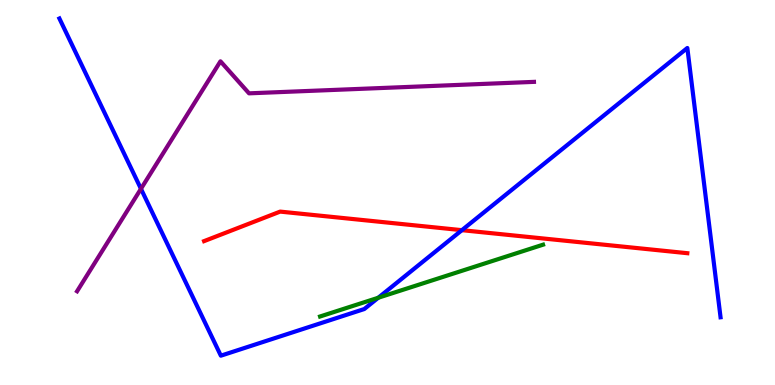[{'lines': ['blue', 'red'], 'intersections': [{'x': 5.96, 'y': 4.02}]}, {'lines': ['green', 'red'], 'intersections': []}, {'lines': ['purple', 'red'], 'intersections': []}, {'lines': ['blue', 'green'], 'intersections': [{'x': 4.88, 'y': 2.27}]}, {'lines': ['blue', 'purple'], 'intersections': [{'x': 1.82, 'y': 5.1}]}, {'lines': ['green', 'purple'], 'intersections': []}]